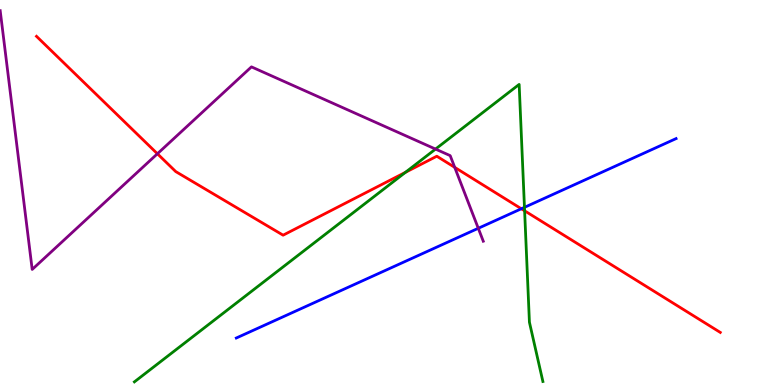[{'lines': ['blue', 'red'], 'intersections': [{'x': 6.73, 'y': 4.58}]}, {'lines': ['green', 'red'], 'intersections': [{'x': 5.23, 'y': 5.52}, {'x': 6.77, 'y': 4.52}]}, {'lines': ['purple', 'red'], 'intersections': [{'x': 2.03, 'y': 6.01}, {'x': 5.87, 'y': 5.65}]}, {'lines': ['blue', 'green'], 'intersections': [{'x': 6.77, 'y': 4.61}]}, {'lines': ['blue', 'purple'], 'intersections': [{'x': 6.17, 'y': 4.07}]}, {'lines': ['green', 'purple'], 'intersections': [{'x': 5.62, 'y': 6.13}]}]